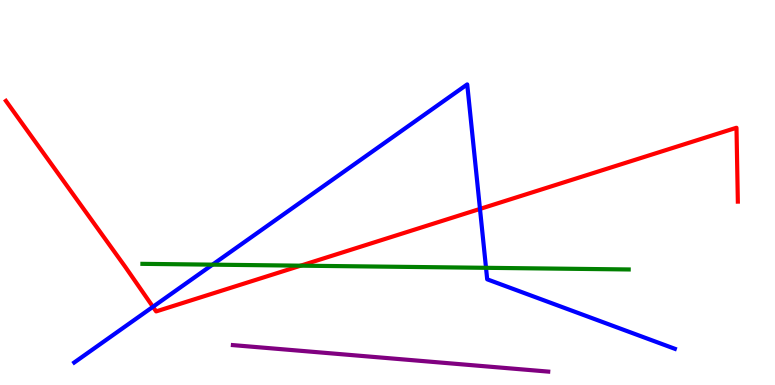[{'lines': ['blue', 'red'], 'intersections': [{'x': 1.97, 'y': 2.03}, {'x': 6.19, 'y': 4.57}]}, {'lines': ['green', 'red'], 'intersections': [{'x': 3.88, 'y': 3.1}]}, {'lines': ['purple', 'red'], 'intersections': []}, {'lines': ['blue', 'green'], 'intersections': [{'x': 2.74, 'y': 3.13}, {'x': 6.27, 'y': 3.04}]}, {'lines': ['blue', 'purple'], 'intersections': []}, {'lines': ['green', 'purple'], 'intersections': []}]